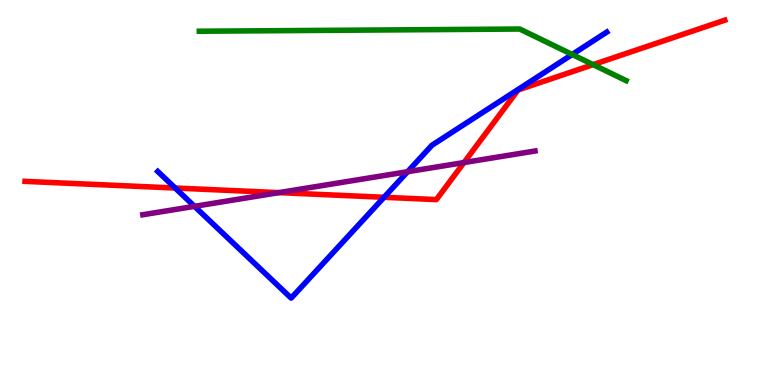[{'lines': ['blue', 'red'], 'intersections': [{'x': 2.26, 'y': 5.12}, {'x': 4.96, 'y': 4.88}]}, {'lines': ['green', 'red'], 'intersections': [{'x': 7.65, 'y': 8.32}]}, {'lines': ['purple', 'red'], 'intersections': [{'x': 3.6, 'y': 5.0}, {'x': 5.99, 'y': 5.78}]}, {'lines': ['blue', 'green'], 'intersections': [{'x': 7.38, 'y': 8.59}]}, {'lines': ['blue', 'purple'], 'intersections': [{'x': 2.51, 'y': 4.64}, {'x': 5.26, 'y': 5.54}]}, {'lines': ['green', 'purple'], 'intersections': []}]